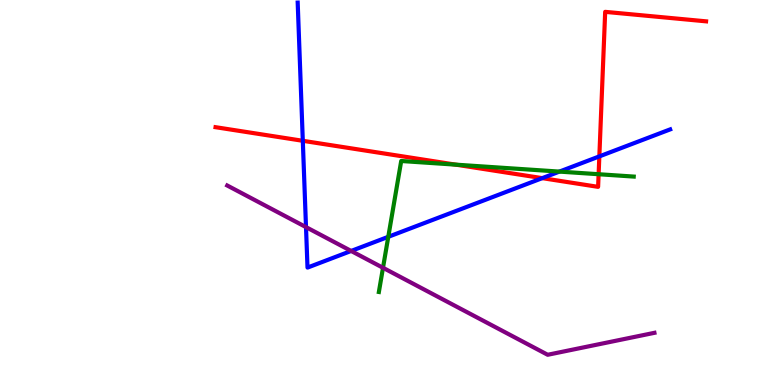[{'lines': ['blue', 'red'], 'intersections': [{'x': 3.91, 'y': 6.34}, {'x': 7.0, 'y': 5.37}, {'x': 7.73, 'y': 5.94}]}, {'lines': ['green', 'red'], 'intersections': [{'x': 5.88, 'y': 5.72}, {'x': 7.72, 'y': 5.47}]}, {'lines': ['purple', 'red'], 'intersections': []}, {'lines': ['blue', 'green'], 'intersections': [{'x': 5.01, 'y': 3.85}, {'x': 7.22, 'y': 5.54}]}, {'lines': ['blue', 'purple'], 'intersections': [{'x': 3.95, 'y': 4.1}, {'x': 4.53, 'y': 3.48}]}, {'lines': ['green', 'purple'], 'intersections': [{'x': 4.94, 'y': 3.04}]}]